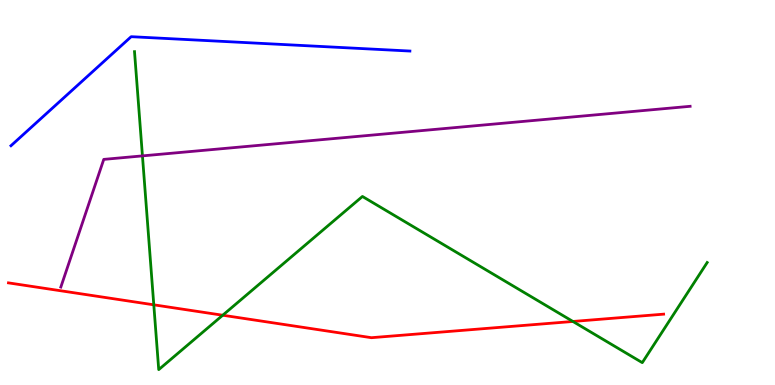[{'lines': ['blue', 'red'], 'intersections': []}, {'lines': ['green', 'red'], 'intersections': [{'x': 1.98, 'y': 2.08}, {'x': 2.87, 'y': 1.81}, {'x': 7.39, 'y': 1.65}]}, {'lines': ['purple', 'red'], 'intersections': []}, {'lines': ['blue', 'green'], 'intersections': []}, {'lines': ['blue', 'purple'], 'intersections': []}, {'lines': ['green', 'purple'], 'intersections': [{'x': 1.84, 'y': 5.95}]}]